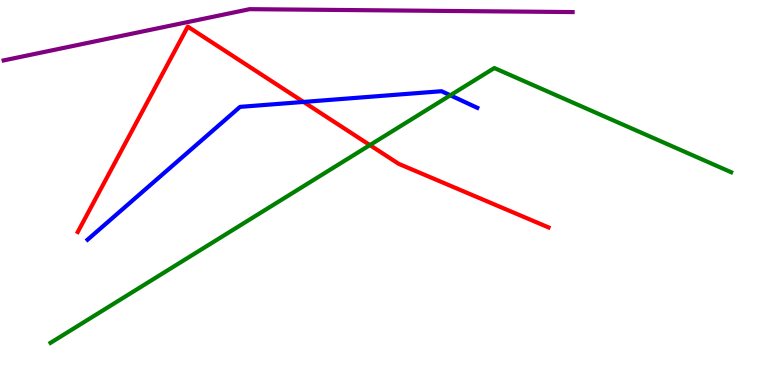[{'lines': ['blue', 'red'], 'intersections': [{'x': 3.92, 'y': 7.35}]}, {'lines': ['green', 'red'], 'intersections': [{'x': 4.77, 'y': 6.23}]}, {'lines': ['purple', 'red'], 'intersections': []}, {'lines': ['blue', 'green'], 'intersections': [{'x': 5.81, 'y': 7.52}]}, {'lines': ['blue', 'purple'], 'intersections': []}, {'lines': ['green', 'purple'], 'intersections': []}]